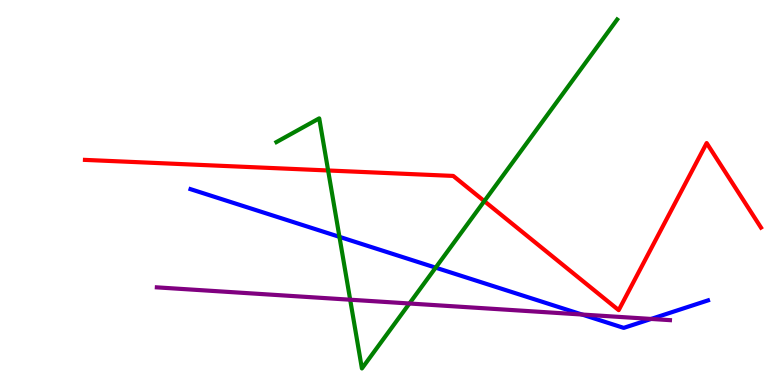[{'lines': ['blue', 'red'], 'intersections': []}, {'lines': ['green', 'red'], 'intersections': [{'x': 4.23, 'y': 5.57}, {'x': 6.25, 'y': 4.78}]}, {'lines': ['purple', 'red'], 'intersections': []}, {'lines': ['blue', 'green'], 'intersections': [{'x': 4.38, 'y': 3.85}, {'x': 5.62, 'y': 3.05}]}, {'lines': ['blue', 'purple'], 'intersections': [{'x': 7.51, 'y': 1.83}, {'x': 8.4, 'y': 1.72}]}, {'lines': ['green', 'purple'], 'intersections': [{'x': 4.52, 'y': 2.22}, {'x': 5.28, 'y': 2.12}]}]